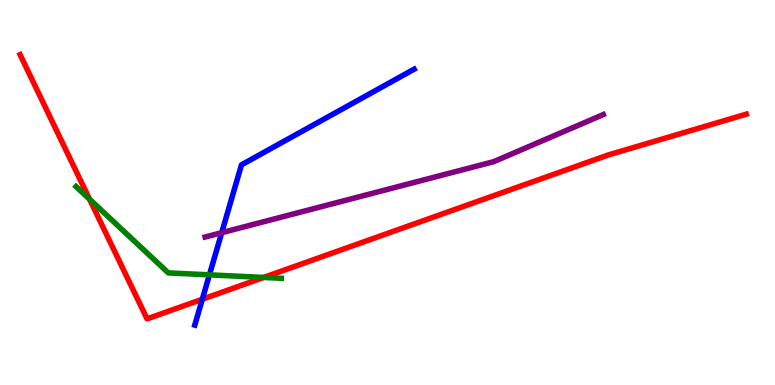[{'lines': ['blue', 'red'], 'intersections': [{'x': 2.61, 'y': 2.23}]}, {'lines': ['green', 'red'], 'intersections': [{'x': 1.16, 'y': 4.83}, {'x': 3.4, 'y': 2.79}]}, {'lines': ['purple', 'red'], 'intersections': []}, {'lines': ['blue', 'green'], 'intersections': [{'x': 2.7, 'y': 2.86}]}, {'lines': ['blue', 'purple'], 'intersections': [{'x': 2.86, 'y': 3.96}]}, {'lines': ['green', 'purple'], 'intersections': []}]